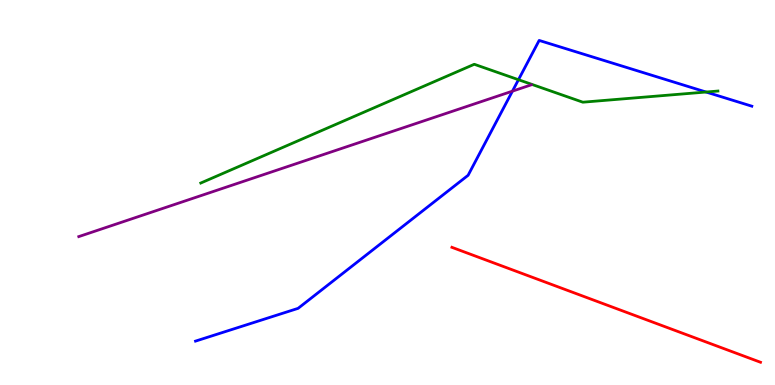[{'lines': ['blue', 'red'], 'intersections': []}, {'lines': ['green', 'red'], 'intersections': []}, {'lines': ['purple', 'red'], 'intersections': []}, {'lines': ['blue', 'green'], 'intersections': [{'x': 6.69, 'y': 7.93}, {'x': 9.11, 'y': 7.61}]}, {'lines': ['blue', 'purple'], 'intersections': [{'x': 6.61, 'y': 7.63}]}, {'lines': ['green', 'purple'], 'intersections': []}]